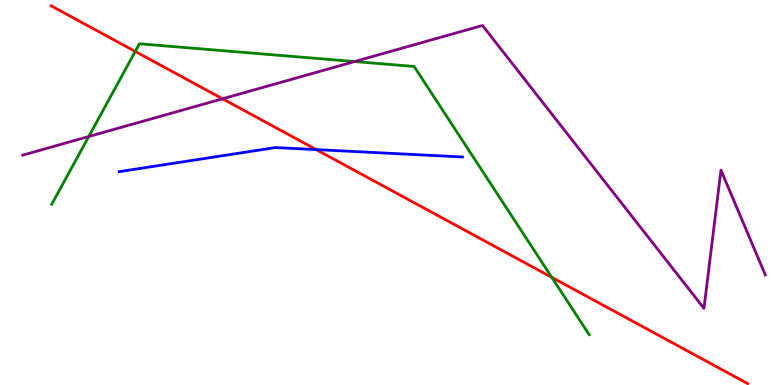[{'lines': ['blue', 'red'], 'intersections': [{'x': 4.08, 'y': 6.11}]}, {'lines': ['green', 'red'], 'intersections': [{'x': 1.75, 'y': 8.66}, {'x': 7.12, 'y': 2.8}]}, {'lines': ['purple', 'red'], 'intersections': [{'x': 2.87, 'y': 7.43}]}, {'lines': ['blue', 'green'], 'intersections': []}, {'lines': ['blue', 'purple'], 'intersections': []}, {'lines': ['green', 'purple'], 'intersections': [{'x': 1.15, 'y': 6.45}, {'x': 4.58, 'y': 8.4}]}]